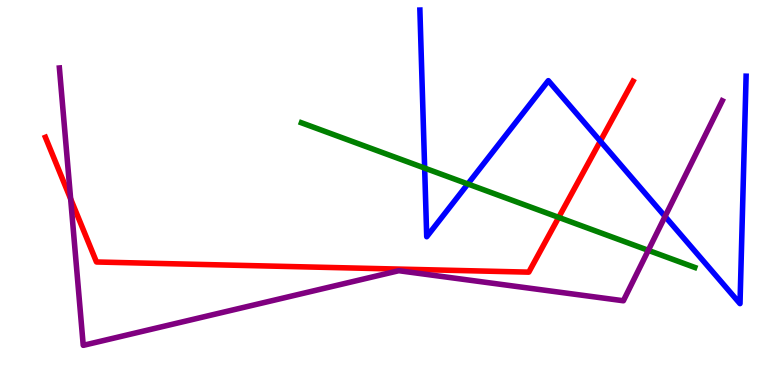[{'lines': ['blue', 'red'], 'intersections': [{'x': 7.75, 'y': 6.33}]}, {'lines': ['green', 'red'], 'intersections': [{'x': 7.21, 'y': 4.35}]}, {'lines': ['purple', 'red'], 'intersections': [{'x': 0.911, 'y': 4.83}]}, {'lines': ['blue', 'green'], 'intersections': [{'x': 5.48, 'y': 5.63}, {'x': 6.04, 'y': 5.22}]}, {'lines': ['blue', 'purple'], 'intersections': [{'x': 8.58, 'y': 4.38}]}, {'lines': ['green', 'purple'], 'intersections': [{'x': 8.37, 'y': 3.5}]}]